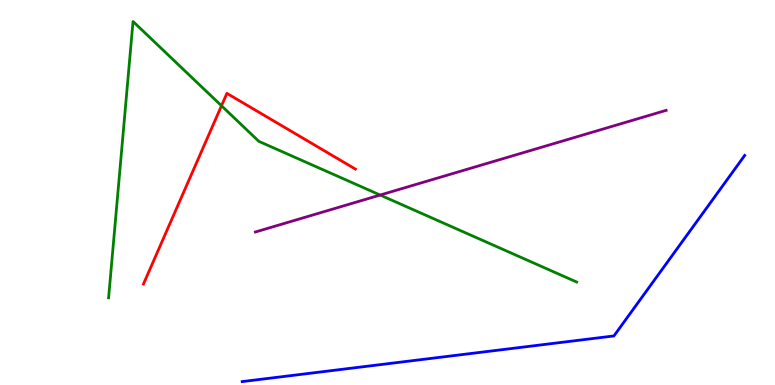[{'lines': ['blue', 'red'], 'intersections': []}, {'lines': ['green', 'red'], 'intersections': [{'x': 2.86, 'y': 7.25}]}, {'lines': ['purple', 'red'], 'intersections': []}, {'lines': ['blue', 'green'], 'intersections': []}, {'lines': ['blue', 'purple'], 'intersections': []}, {'lines': ['green', 'purple'], 'intersections': [{'x': 4.91, 'y': 4.93}]}]